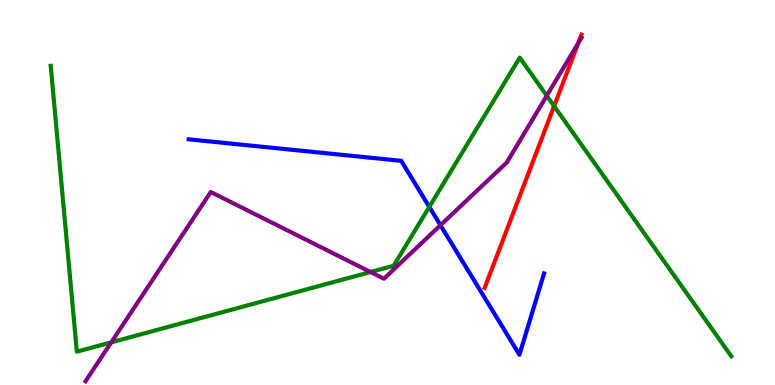[{'lines': ['blue', 'red'], 'intersections': []}, {'lines': ['green', 'red'], 'intersections': [{'x': 7.15, 'y': 7.24}]}, {'lines': ['purple', 'red'], 'intersections': [{'x': 7.46, 'y': 8.88}]}, {'lines': ['blue', 'green'], 'intersections': [{'x': 5.54, 'y': 4.63}]}, {'lines': ['blue', 'purple'], 'intersections': [{'x': 5.68, 'y': 4.15}]}, {'lines': ['green', 'purple'], 'intersections': [{'x': 1.44, 'y': 1.11}, {'x': 4.78, 'y': 2.93}, {'x': 7.06, 'y': 7.51}]}]